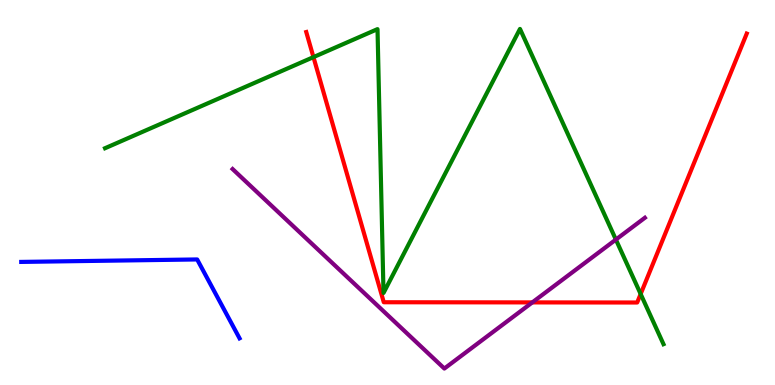[{'lines': ['blue', 'red'], 'intersections': []}, {'lines': ['green', 'red'], 'intersections': [{'x': 4.04, 'y': 8.52}, {'x': 8.27, 'y': 2.36}]}, {'lines': ['purple', 'red'], 'intersections': [{'x': 6.87, 'y': 2.15}]}, {'lines': ['blue', 'green'], 'intersections': []}, {'lines': ['blue', 'purple'], 'intersections': []}, {'lines': ['green', 'purple'], 'intersections': [{'x': 7.95, 'y': 3.78}]}]